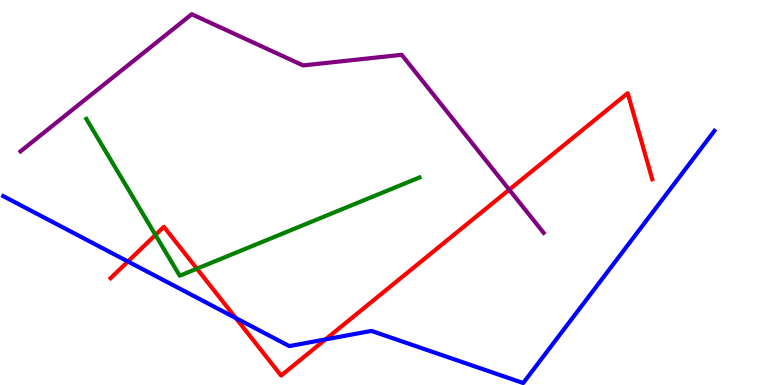[{'lines': ['blue', 'red'], 'intersections': [{'x': 1.65, 'y': 3.21}, {'x': 3.04, 'y': 1.74}, {'x': 4.2, 'y': 1.18}]}, {'lines': ['green', 'red'], 'intersections': [{'x': 2.01, 'y': 3.9}, {'x': 2.54, 'y': 3.02}]}, {'lines': ['purple', 'red'], 'intersections': [{'x': 6.57, 'y': 5.07}]}, {'lines': ['blue', 'green'], 'intersections': []}, {'lines': ['blue', 'purple'], 'intersections': []}, {'lines': ['green', 'purple'], 'intersections': []}]